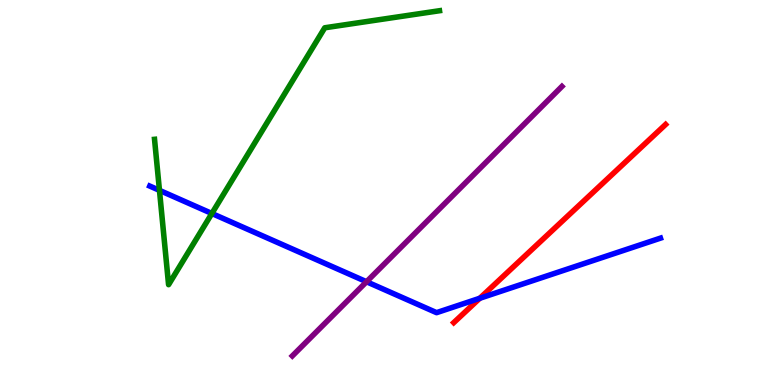[{'lines': ['blue', 'red'], 'intersections': [{'x': 6.19, 'y': 2.25}]}, {'lines': ['green', 'red'], 'intersections': []}, {'lines': ['purple', 'red'], 'intersections': []}, {'lines': ['blue', 'green'], 'intersections': [{'x': 2.06, 'y': 5.06}, {'x': 2.73, 'y': 4.46}]}, {'lines': ['blue', 'purple'], 'intersections': [{'x': 4.73, 'y': 2.68}]}, {'lines': ['green', 'purple'], 'intersections': []}]